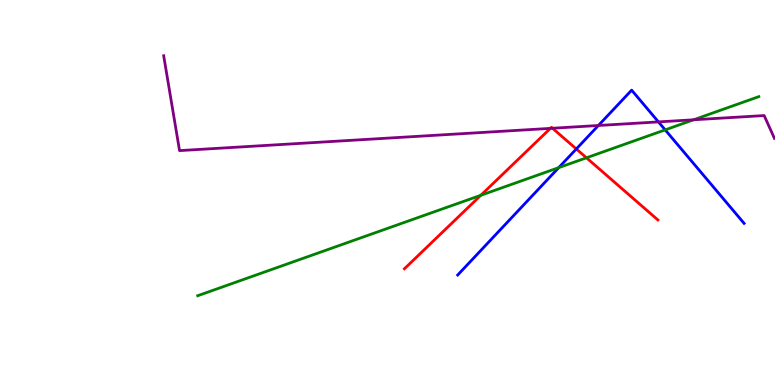[{'lines': ['blue', 'red'], 'intersections': [{'x': 7.44, 'y': 6.13}]}, {'lines': ['green', 'red'], 'intersections': [{'x': 6.2, 'y': 4.93}, {'x': 7.57, 'y': 5.9}]}, {'lines': ['purple', 'red'], 'intersections': [{'x': 7.1, 'y': 6.67}, {'x': 7.13, 'y': 6.67}]}, {'lines': ['blue', 'green'], 'intersections': [{'x': 7.21, 'y': 5.65}, {'x': 8.58, 'y': 6.63}]}, {'lines': ['blue', 'purple'], 'intersections': [{'x': 7.72, 'y': 6.74}, {'x': 8.5, 'y': 6.83}]}, {'lines': ['green', 'purple'], 'intersections': [{'x': 8.95, 'y': 6.89}]}]